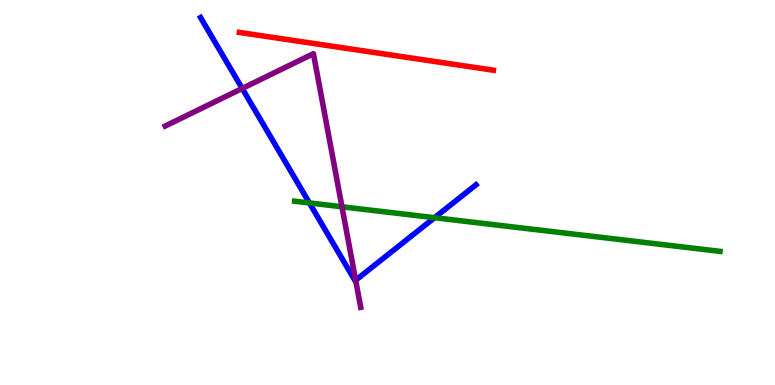[{'lines': ['blue', 'red'], 'intersections': []}, {'lines': ['green', 'red'], 'intersections': []}, {'lines': ['purple', 'red'], 'intersections': []}, {'lines': ['blue', 'green'], 'intersections': [{'x': 3.99, 'y': 4.73}, {'x': 5.61, 'y': 4.35}]}, {'lines': ['blue', 'purple'], 'intersections': [{'x': 3.13, 'y': 7.7}, {'x': 4.59, 'y': 2.72}]}, {'lines': ['green', 'purple'], 'intersections': [{'x': 4.41, 'y': 4.63}]}]